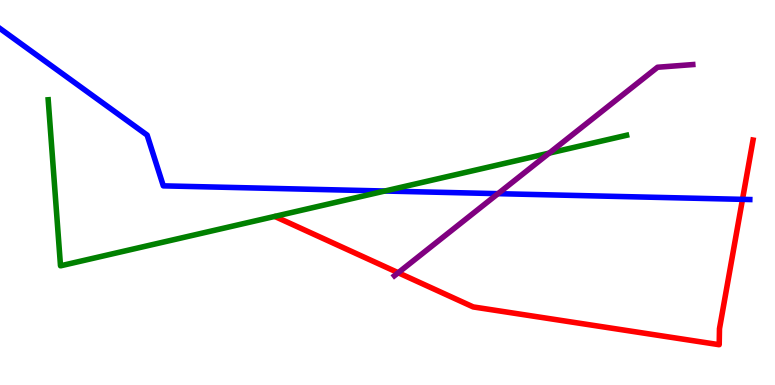[{'lines': ['blue', 'red'], 'intersections': [{'x': 9.58, 'y': 4.82}]}, {'lines': ['green', 'red'], 'intersections': []}, {'lines': ['purple', 'red'], 'intersections': [{'x': 5.14, 'y': 2.92}]}, {'lines': ['blue', 'green'], 'intersections': [{'x': 4.97, 'y': 5.04}]}, {'lines': ['blue', 'purple'], 'intersections': [{'x': 6.43, 'y': 4.97}]}, {'lines': ['green', 'purple'], 'intersections': [{'x': 7.09, 'y': 6.02}]}]